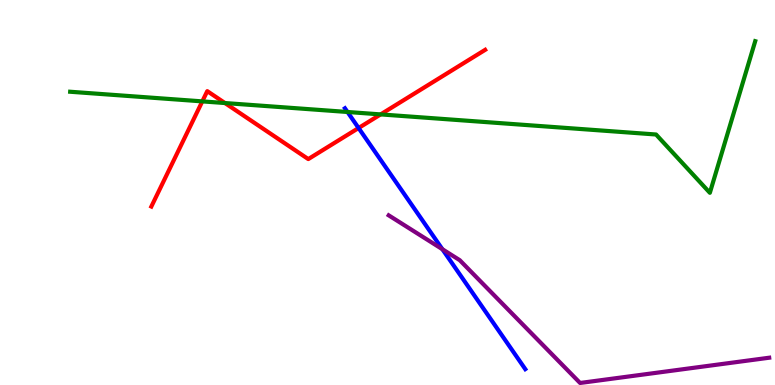[{'lines': ['blue', 'red'], 'intersections': [{'x': 4.63, 'y': 6.68}]}, {'lines': ['green', 'red'], 'intersections': [{'x': 2.61, 'y': 7.37}, {'x': 2.9, 'y': 7.32}, {'x': 4.91, 'y': 7.03}]}, {'lines': ['purple', 'red'], 'intersections': []}, {'lines': ['blue', 'green'], 'intersections': [{'x': 4.48, 'y': 7.09}]}, {'lines': ['blue', 'purple'], 'intersections': [{'x': 5.71, 'y': 3.53}]}, {'lines': ['green', 'purple'], 'intersections': []}]